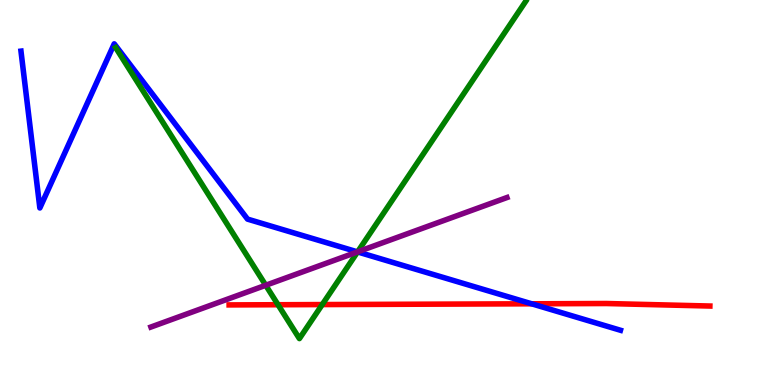[{'lines': ['blue', 'red'], 'intersections': [{'x': 6.86, 'y': 2.11}]}, {'lines': ['green', 'red'], 'intersections': [{'x': 3.59, 'y': 2.08}, {'x': 4.16, 'y': 2.09}]}, {'lines': ['purple', 'red'], 'intersections': []}, {'lines': ['blue', 'green'], 'intersections': [{'x': 4.61, 'y': 3.46}]}, {'lines': ['blue', 'purple'], 'intersections': [{'x': 4.61, 'y': 3.46}]}, {'lines': ['green', 'purple'], 'intersections': [{'x': 3.43, 'y': 2.59}, {'x': 4.61, 'y': 3.46}]}]